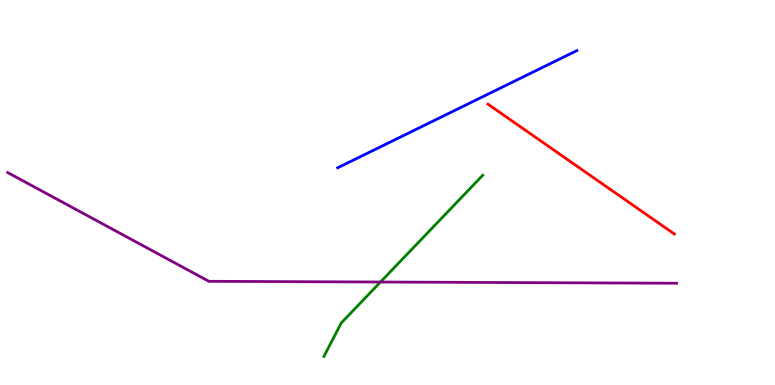[{'lines': ['blue', 'red'], 'intersections': []}, {'lines': ['green', 'red'], 'intersections': []}, {'lines': ['purple', 'red'], 'intersections': []}, {'lines': ['blue', 'green'], 'intersections': []}, {'lines': ['blue', 'purple'], 'intersections': []}, {'lines': ['green', 'purple'], 'intersections': [{'x': 4.91, 'y': 2.67}]}]